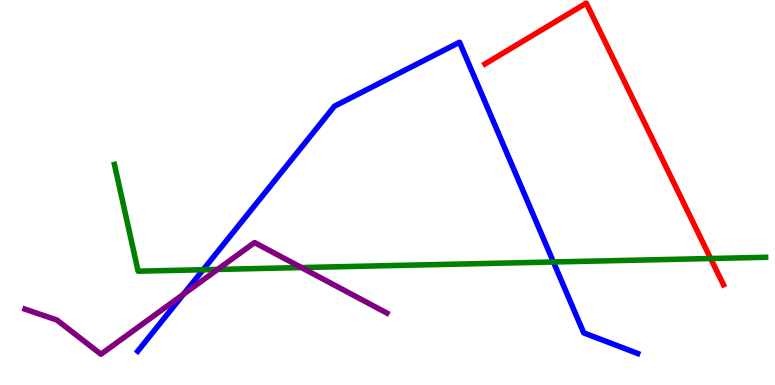[{'lines': ['blue', 'red'], 'intersections': []}, {'lines': ['green', 'red'], 'intersections': [{'x': 9.17, 'y': 3.29}]}, {'lines': ['purple', 'red'], 'intersections': []}, {'lines': ['blue', 'green'], 'intersections': [{'x': 2.62, 'y': 2.99}, {'x': 7.14, 'y': 3.2}]}, {'lines': ['blue', 'purple'], 'intersections': [{'x': 2.37, 'y': 2.36}]}, {'lines': ['green', 'purple'], 'intersections': [{'x': 2.81, 'y': 3.0}, {'x': 3.89, 'y': 3.05}]}]